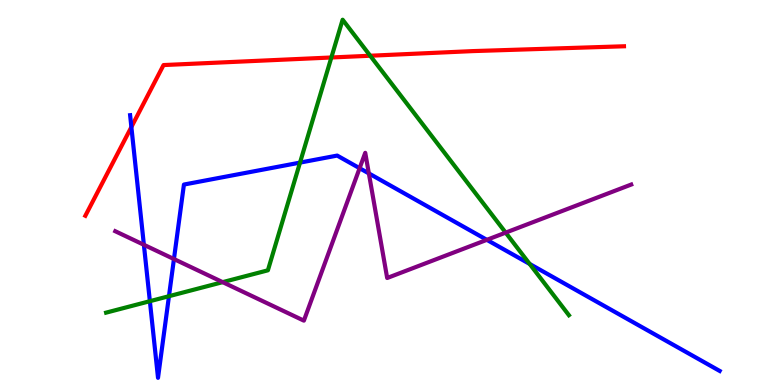[{'lines': ['blue', 'red'], 'intersections': [{'x': 1.7, 'y': 6.7}]}, {'lines': ['green', 'red'], 'intersections': [{'x': 4.28, 'y': 8.51}, {'x': 4.78, 'y': 8.55}]}, {'lines': ['purple', 'red'], 'intersections': []}, {'lines': ['blue', 'green'], 'intersections': [{'x': 1.93, 'y': 2.18}, {'x': 2.18, 'y': 2.31}, {'x': 3.87, 'y': 5.78}, {'x': 6.83, 'y': 3.14}]}, {'lines': ['blue', 'purple'], 'intersections': [{'x': 1.86, 'y': 3.64}, {'x': 2.24, 'y': 3.27}, {'x': 4.64, 'y': 5.63}, {'x': 4.76, 'y': 5.5}, {'x': 6.28, 'y': 3.77}]}, {'lines': ['green', 'purple'], 'intersections': [{'x': 2.87, 'y': 2.67}, {'x': 6.52, 'y': 3.96}]}]